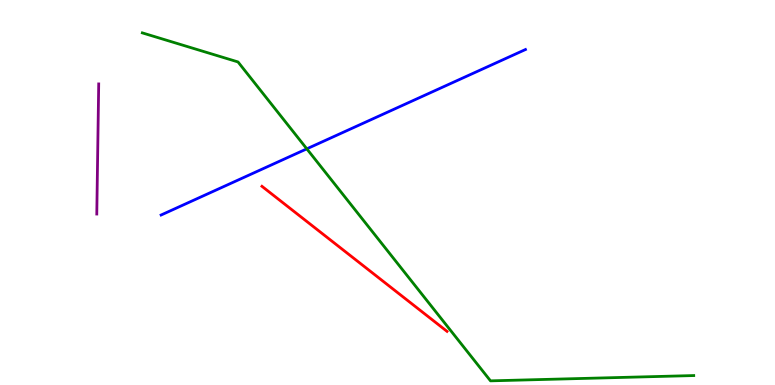[{'lines': ['blue', 'red'], 'intersections': []}, {'lines': ['green', 'red'], 'intersections': []}, {'lines': ['purple', 'red'], 'intersections': []}, {'lines': ['blue', 'green'], 'intersections': [{'x': 3.96, 'y': 6.13}]}, {'lines': ['blue', 'purple'], 'intersections': []}, {'lines': ['green', 'purple'], 'intersections': []}]